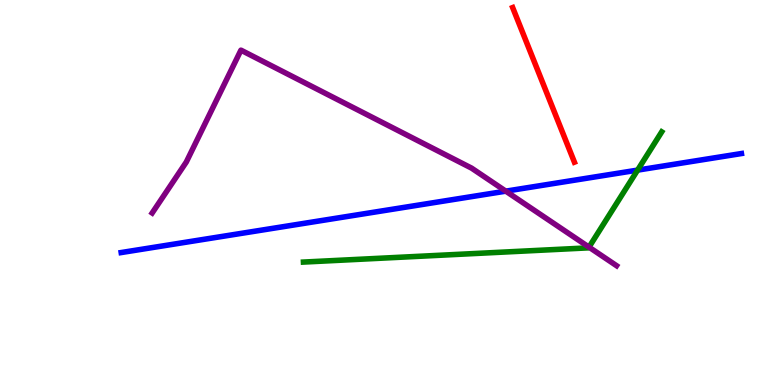[{'lines': ['blue', 'red'], 'intersections': []}, {'lines': ['green', 'red'], 'intersections': []}, {'lines': ['purple', 'red'], 'intersections': []}, {'lines': ['blue', 'green'], 'intersections': [{'x': 8.23, 'y': 5.58}]}, {'lines': ['blue', 'purple'], 'intersections': [{'x': 6.53, 'y': 5.03}]}, {'lines': ['green', 'purple'], 'intersections': [{'x': 7.6, 'y': 3.58}]}]